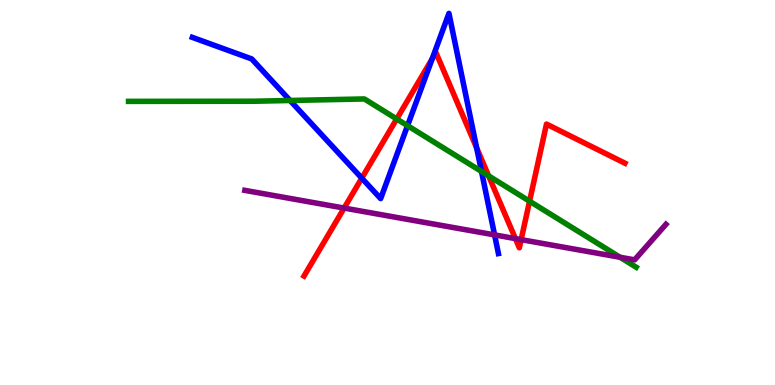[{'lines': ['blue', 'red'], 'intersections': [{'x': 4.67, 'y': 5.37}, {'x': 5.58, 'y': 8.47}, {'x': 6.15, 'y': 6.16}]}, {'lines': ['green', 'red'], 'intersections': [{'x': 5.12, 'y': 6.91}, {'x': 6.3, 'y': 5.43}, {'x': 6.83, 'y': 4.77}]}, {'lines': ['purple', 'red'], 'intersections': [{'x': 4.44, 'y': 4.6}, {'x': 6.65, 'y': 3.8}, {'x': 6.72, 'y': 3.78}]}, {'lines': ['blue', 'green'], 'intersections': [{'x': 3.74, 'y': 7.39}, {'x': 5.26, 'y': 6.74}, {'x': 6.21, 'y': 5.55}]}, {'lines': ['blue', 'purple'], 'intersections': [{'x': 6.38, 'y': 3.9}]}, {'lines': ['green', 'purple'], 'intersections': [{'x': 8.0, 'y': 3.32}]}]